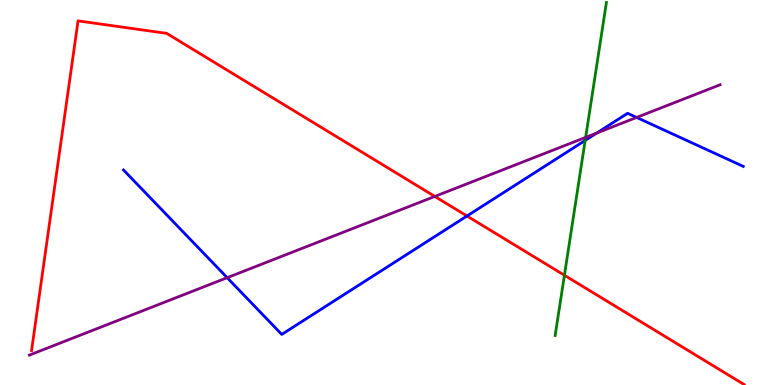[{'lines': ['blue', 'red'], 'intersections': [{'x': 6.03, 'y': 4.39}]}, {'lines': ['green', 'red'], 'intersections': [{'x': 7.28, 'y': 2.85}]}, {'lines': ['purple', 'red'], 'intersections': [{'x': 5.61, 'y': 4.9}]}, {'lines': ['blue', 'green'], 'intersections': [{'x': 7.55, 'y': 6.35}]}, {'lines': ['blue', 'purple'], 'intersections': [{'x': 2.93, 'y': 2.79}, {'x': 7.7, 'y': 6.54}, {'x': 8.21, 'y': 6.95}]}, {'lines': ['green', 'purple'], 'intersections': [{'x': 7.56, 'y': 6.43}]}]